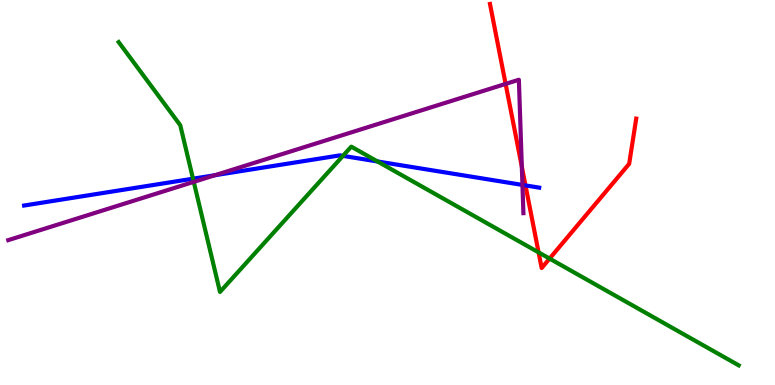[{'lines': ['blue', 'red'], 'intersections': [{'x': 6.78, 'y': 5.18}]}, {'lines': ['green', 'red'], 'intersections': [{'x': 6.95, 'y': 3.44}, {'x': 7.09, 'y': 3.28}]}, {'lines': ['purple', 'red'], 'intersections': [{'x': 6.52, 'y': 7.82}, {'x': 6.73, 'y': 5.67}]}, {'lines': ['blue', 'green'], 'intersections': [{'x': 2.49, 'y': 5.36}, {'x': 4.42, 'y': 5.95}, {'x': 4.87, 'y': 5.81}]}, {'lines': ['blue', 'purple'], 'intersections': [{'x': 2.77, 'y': 5.45}, {'x': 6.74, 'y': 5.2}]}, {'lines': ['green', 'purple'], 'intersections': [{'x': 2.5, 'y': 5.28}]}]